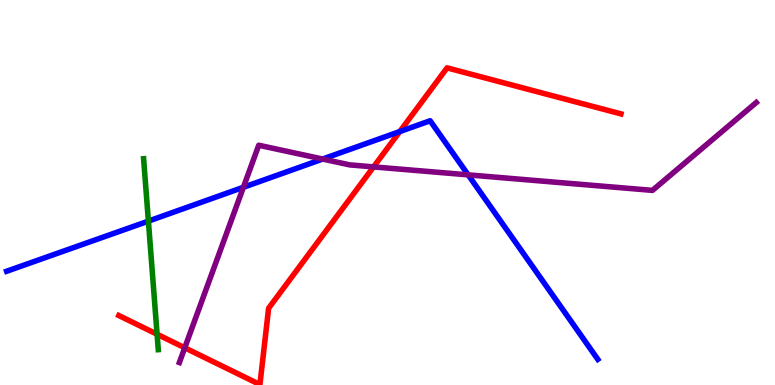[{'lines': ['blue', 'red'], 'intersections': [{'x': 5.16, 'y': 6.58}]}, {'lines': ['green', 'red'], 'intersections': [{'x': 2.03, 'y': 1.32}]}, {'lines': ['purple', 'red'], 'intersections': [{'x': 2.38, 'y': 0.967}, {'x': 4.82, 'y': 5.67}]}, {'lines': ['blue', 'green'], 'intersections': [{'x': 1.91, 'y': 4.26}]}, {'lines': ['blue', 'purple'], 'intersections': [{'x': 3.14, 'y': 5.14}, {'x': 4.16, 'y': 5.87}, {'x': 6.04, 'y': 5.46}]}, {'lines': ['green', 'purple'], 'intersections': []}]